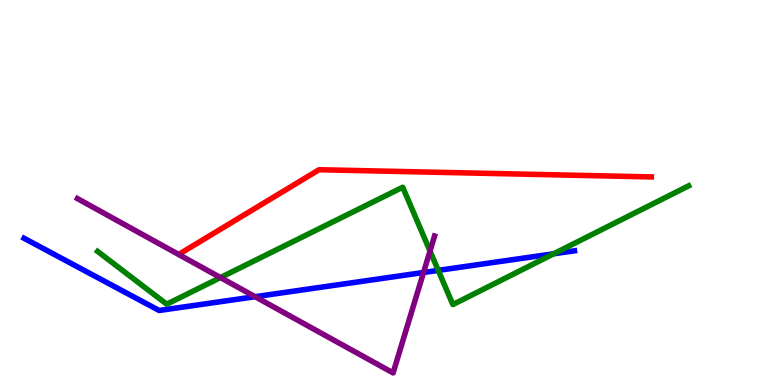[{'lines': ['blue', 'red'], 'intersections': []}, {'lines': ['green', 'red'], 'intersections': []}, {'lines': ['purple', 'red'], 'intersections': []}, {'lines': ['blue', 'green'], 'intersections': [{'x': 5.66, 'y': 2.98}, {'x': 7.15, 'y': 3.41}]}, {'lines': ['blue', 'purple'], 'intersections': [{'x': 3.29, 'y': 2.29}, {'x': 5.46, 'y': 2.92}]}, {'lines': ['green', 'purple'], 'intersections': [{'x': 2.84, 'y': 2.79}, {'x': 5.55, 'y': 3.48}]}]